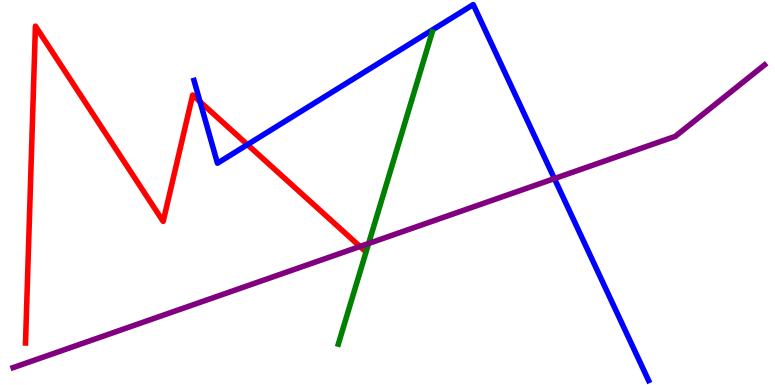[{'lines': ['blue', 'red'], 'intersections': [{'x': 2.58, 'y': 7.36}, {'x': 3.19, 'y': 6.24}]}, {'lines': ['green', 'red'], 'intersections': []}, {'lines': ['purple', 'red'], 'intersections': [{'x': 4.64, 'y': 3.6}]}, {'lines': ['blue', 'green'], 'intersections': []}, {'lines': ['blue', 'purple'], 'intersections': [{'x': 7.15, 'y': 5.36}]}, {'lines': ['green', 'purple'], 'intersections': [{'x': 4.76, 'y': 3.68}]}]